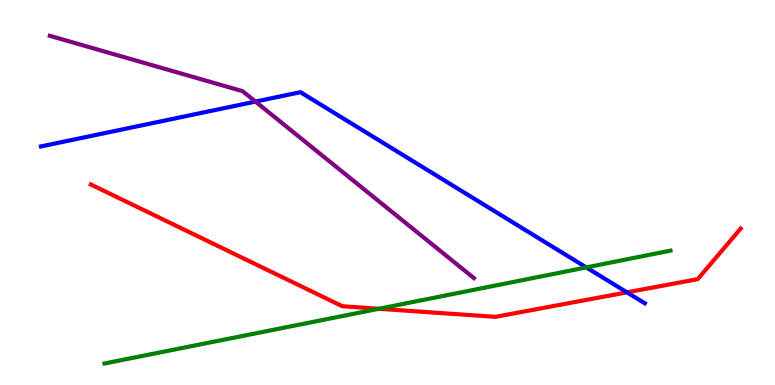[{'lines': ['blue', 'red'], 'intersections': [{'x': 8.09, 'y': 2.41}]}, {'lines': ['green', 'red'], 'intersections': [{'x': 4.89, 'y': 1.98}]}, {'lines': ['purple', 'red'], 'intersections': []}, {'lines': ['blue', 'green'], 'intersections': [{'x': 7.57, 'y': 3.05}]}, {'lines': ['blue', 'purple'], 'intersections': [{'x': 3.3, 'y': 7.36}]}, {'lines': ['green', 'purple'], 'intersections': []}]